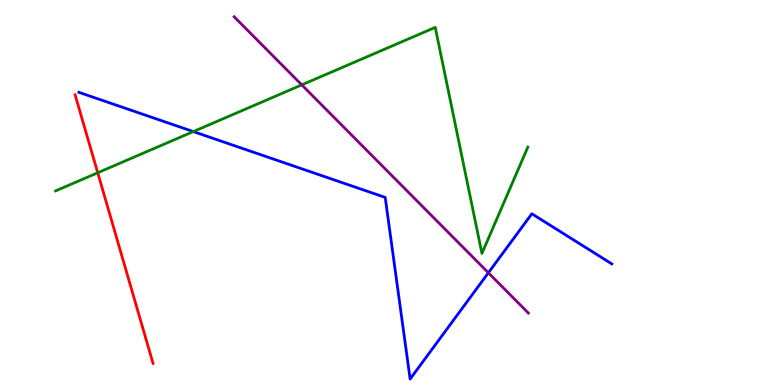[{'lines': ['blue', 'red'], 'intersections': []}, {'lines': ['green', 'red'], 'intersections': [{'x': 1.26, 'y': 5.51}]}, {'lines': ['purple', 'red'], 'intersections': []}, {'lines': ['blue', 'green'], 'intersections': [{'x': 2.49, 'y': 6.58}]}, {'lines': ['blue', 'purple'], 'intersections': [{'x': 6.3, 'y': 2.91}]}, {'lines': ['green', 'purple'], 'intersections': [{'x': 3.89, 'y': 7.8}]}]